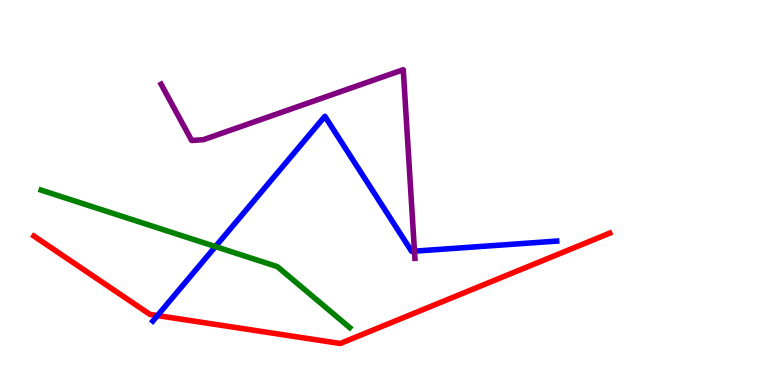[{'lines': ['blue', 'red'], 'intersections': [{'x': 2.03, 'y': 1.8}]}, {'lines': ['green', 'red'], 'intersections': []}, {'lines': ['purple', 'red'], 'intersections': []}, {'lines': ['blue', 'green'], 'intersections': [{'x': 2.78, 'y': 3.6}]}, {'lines': ['blue', 'purple'], 'intersections': [{'x': 5.35, 'y': 3.48}]}, {'lines': ['green', 'purple'], 'intersections': []}]